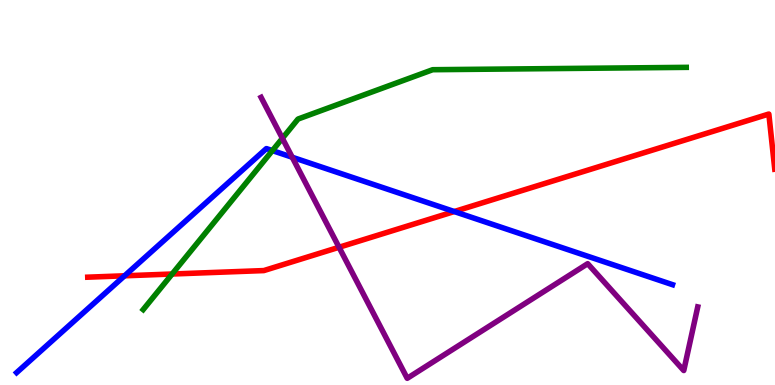[{'lines': ['blue', 'red'], 'intersections': [{'x': 1.61, 'y': 2.84}, {'x': 5.86, 'y': 4.51}]}, {'lines': ['green', 'red'], 'intersections': [{'x': 2.22, 'y': 2.88}]}, {'lines': ['purple', 'red'], 'intersections': [{'x': 4.37, 'y': 3.58}]}, {'lines': ['blue', 'green'], 'intersections': [{'x': 3.51, 'y': 6.09}]}, {'lines': ['blue', 'purple'], 'intersections': [{'x': 3.77, 'y': 5.92}]}, {'lines': ['green', 'purple'], 'intersections': [{'x': 3.64, 'y': 6.41}]}]